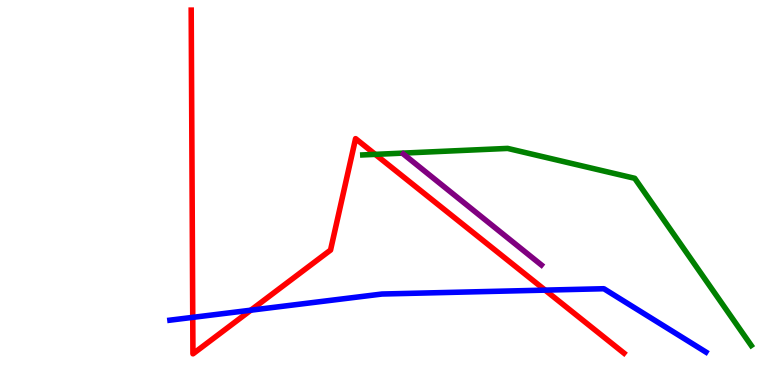[{'lines': ['blue', 'red'], 'intersections': [{'x': 2.49, 'y': 1.76}, {'x': 3.24, 'y': 1.94}, {'x': 7.03, 'y': 2.46}]}, {'lines': ['green', 'red'], 'intersections': [{'x': 4.84, 'y': 5.99}]}, {'lines': ['purple', 'red'], 'intersections': []}, {'lines': ['blue', 'green'], 'intersections': []}, {'lines': ['blue', 'purple'], 'intersections': []}, {'lines': ['green', 'purple'], 'intersections': []}]